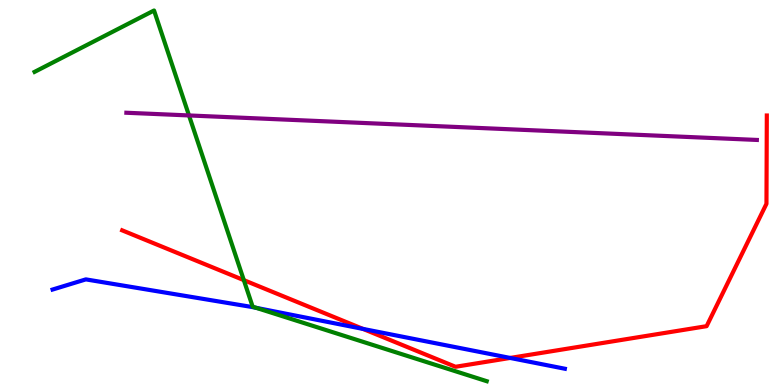[{'lines': ['blue', 'red'], 'intersections': [{'x': 4.68, 'y': 1.46}, {'x': 6.58, 'y': 0.703}]}, {'lines': ['green', 'red'], 'intersections': [{'x': 3.15, 'y': 2.72}]}, {'lines': ['purple', 'red'], 'intersections': []}, {'lines': ['blue', 'green'], 'intersections': [{'x': 3.31, 'y': 2.0}]}, {'lines': ['blue', 'purple'], 'intersections': []}, {'lines': ['green', 'purple'], 'intersections': [{'x': 2.44, 'y': 7.0}]}]